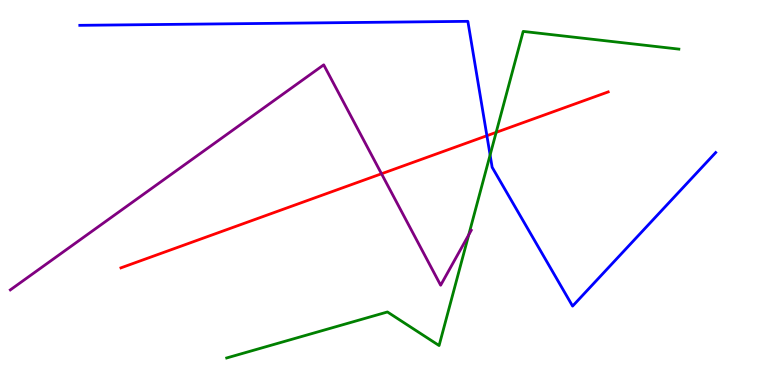[{'lines': ['blue', 'red'], 'intersections': [{'x': 6.28, 'y': 6.48}]}, {'lines': ['green', 'red'], 'intersections': [{'x': 6.4, 'y': 6.56}]}, {'lines': ['purple', 'red'], 'intersections': [{'x': 4.92, 'y': 5.49}]}, {'lines': ['blue', 'green'], 'intersections': [{'x': 6.32, 'y': 5.97}]}, {'lines': ['blue', 'purple'], 'intersections': []}, {'lines': ['green', 'purple'], 'intersections': [{'x': 6.05, 'y': 3.9}]}]